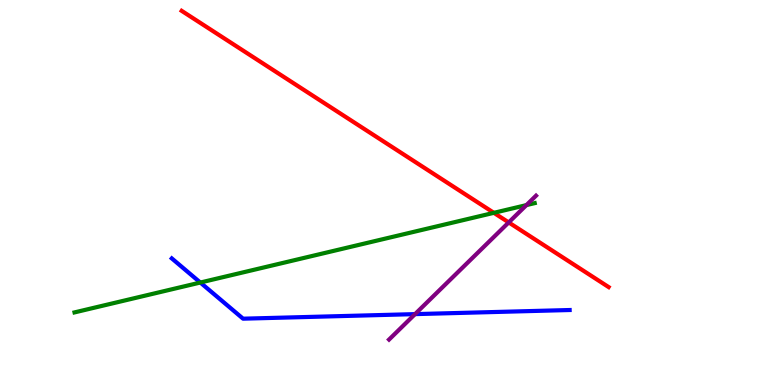[{'lines': ['blue', 'red'], 'intersections': []}, {'lines': ['green', 'red'], 'intersections': [{'x': 6.37, 'y': 4.47}]}, {'lines': ['purple', 'red'], 'intersections': [{'x': 6.56, 'y': 4.22}]}, {'lines': ['blue', 'green'], 'intersections': [{'x': 2.58, 'y': 2.66}]}, {'lines': ['blue', 'purple'], 'intersections': [{'x': 5.36, 'y': 1.84}]}, {'lines': ['green', 'purple'], 'intersections': [{'x': 6.79, 'y': 4.67}]}]